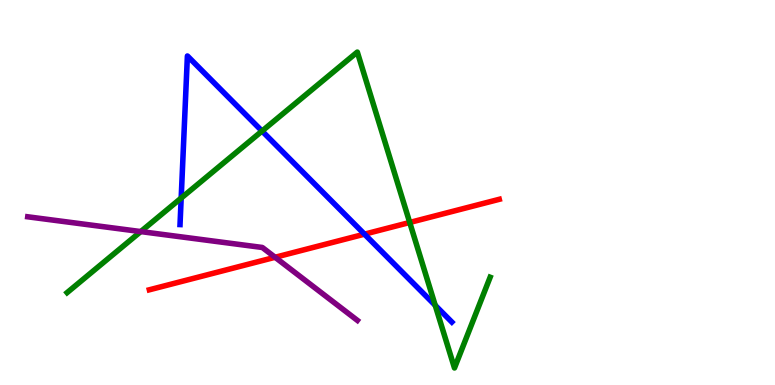[{'lines': ['blue', 'red'], 'intersections': [{'x': 4.7, 'y': 3.92}]}, {'lines': ['green', 'red'], 'intersections': [{'x': 5.29, 'y': 4.22}]}, {'lines': ['purple', 'red'], 'intersections': [{'x': 3.55, 'y': 3.32}]}, {'lines': ['blue', 'green'], 'intersections': [{'x': 2.34, 'y': 4.86}, {'x': 3.38, 'y': 6.6}, {'x': 5.62, 'y': 2.07}]}, {'lines': ['blue', 'purple'], 'intersections': []}, {'lines': ['green', 'purple'], 'intersections': [{'x': 1.82, 'y': 3.98}]}]